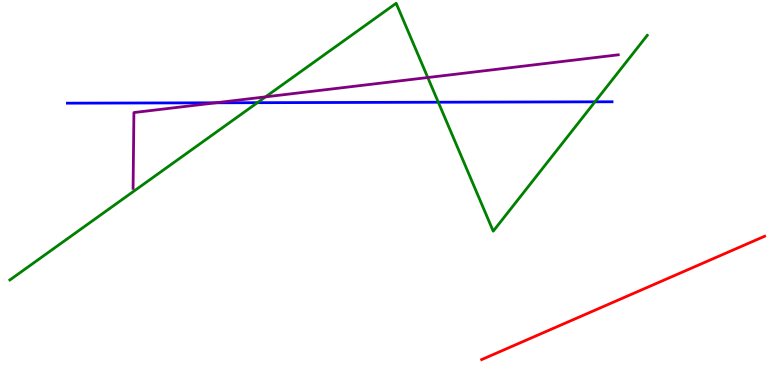[{'lines': ['blue', 'red'], 'intersections': []}, {'lines': ['green', 'red'], 'intersections': []}, {'lines': ['purple', 'red'], 'intersections': []}, {'lines': ['blue', 'green'], 'intersections': [{'x': 3.32, 'y': 7.33}, {'x': 5.66, 'y': 7.34}, {'x': 7.68, 'y': 7.36}]}, {'lines': ['blue', 'purple'], 'intersections': [{'x': 2.78, 'y': 7.33}]}, {'lines': ['green', 'purple'], 'intersections': [{'x': 3.43, 'y': 7.48}, {'x': 5.52, 'y': 7.99}]}]